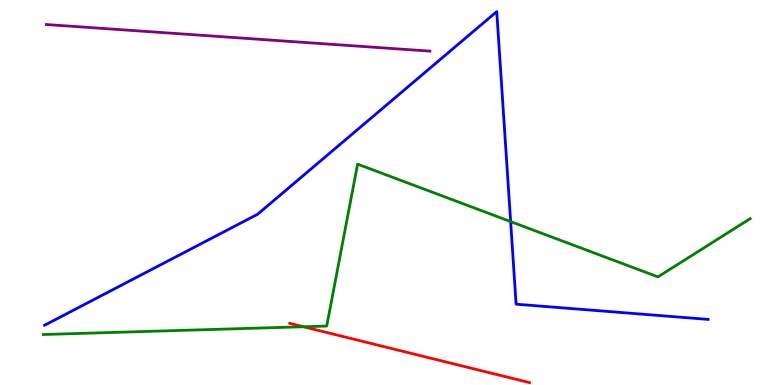[{'lines': ['blue', 'red'], 'intersections': []}, {'lines': ['green', 'red'], 'intersections': [{'x': 3.92, 'y': 1.51}]}, {'lines': ['purple', 'red'], 'intersections': []}, {'lines': ['blue', 'green'], 'intersections': [{'x': 6.59, 'y': 4.24}]}, {'lines': ['blue', 'purple'], 'intersections': []}, {'lines': ['green', 'purple'], 'intersections': []}]